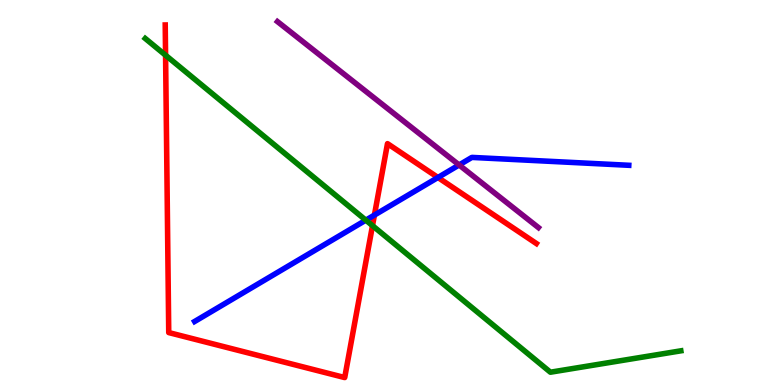[{'lines': ['blue', 'red'], 'intersections': [{'x': 4.83, 'y': 4.41}, {'x': 5.65, 'y': 5.39}]}, {'lines': ['green', 'red'], 'intersections': [{'x': 2.14, 'y': 8.57}, {'x': 4.81, 'y': 4.14}]}, {'lines': ['purple', 'red'], 'intersections': []}, {'lines': ['blue', 'green'], 'intersections': [{'x': 4.72, 'y': 4.28}]}, {'lines': ['blue', 'purple'], 'intersections': [{'x': 5.92, 'y': 5.72}]}, {'lines': ['green', 'purple'], 'intersections': []}]